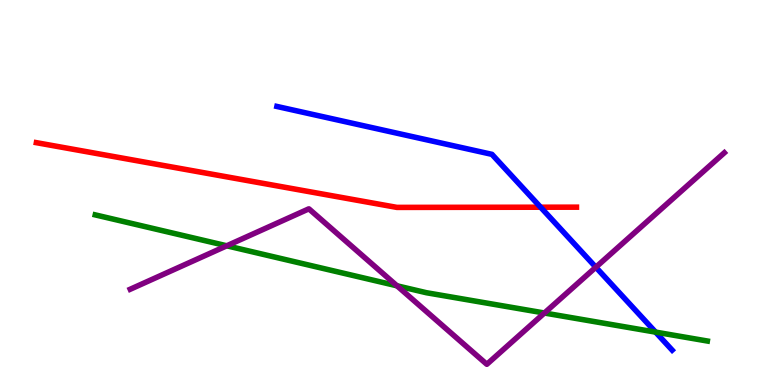[{'lines': ['blue', 'red'], 'intersections': [{'x': 6.98, 'y': 4.62}]}, {'lines': ['green', 'red'], 'intersections': []}, {'lines': ['purple', 'red'], 'intersections': []}, {'lines': ['blue', 'green'], 'intersections': [{'x': 8.46, 'y': 1.37}]}, {'lines': ['blue', 'purple'], 'intersections': [{'x': 7.69, 'y': 3.06}]}, {'lines': ['green', 'purple'], 'intersections': [{'x': 2.93, 'y': 3.62}, {'x': 5.12, 'y': 2.58}, {'x': 7.02, 'y': 1.87}]}]